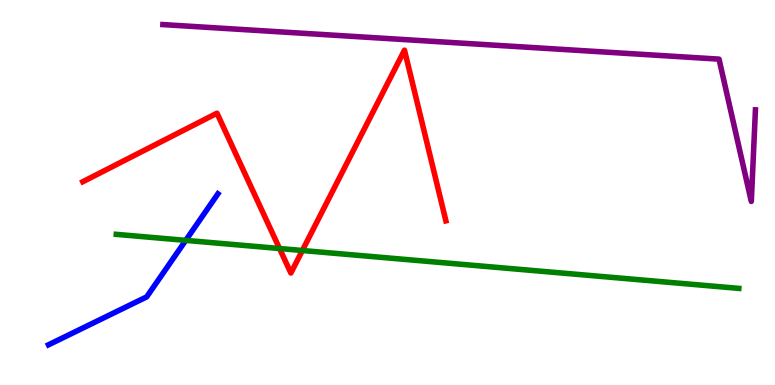[{'lines': ['blue', 'red'], 'intersections': []}, {'lines': ['green', 'red'], 'intersections': [{'x': 3.61, 'y': 3.54}, {'x': 3.9, 'y': 3.49}]}, {'lines': ['purple', 'red'], 'intersections': []}, {'lines': ['blue', 'green'], 'intersections': [{'x': 2.4, 'y': 3.76}]}, {'lines': ['blue', 'purple'], 'intersections': []}, {'lines': ['green', 'purple'], 'intersections': []}]